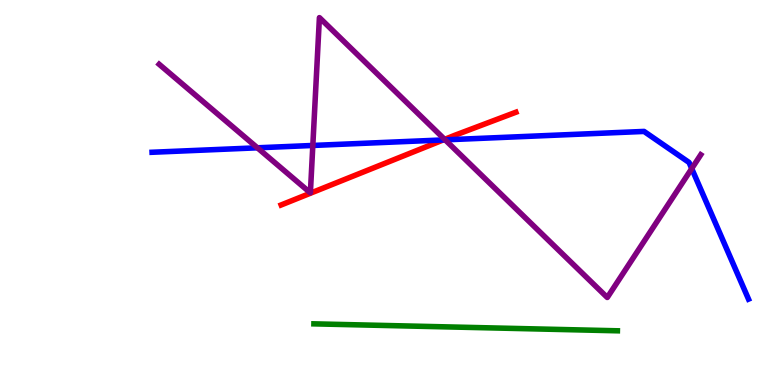[{'lines': ['blue', 'red'], 'intersections': [{'x': 5.72, 'y': 6.37}]}, {'lines': ['green', 'red'], 'intersections': []}, {'lines': ['purple', 'red'], 'intersections': [{'x': 5.74, 'y': 6.38}]}, {'lines': ['blue', 'green'], 'intersections': []}, {'lines': ['blue', 'purple'], 'intersections': [{'x': 3.32, 'y': 6.16}, {'x': 4.04, 'y': 6.22}, {'x': 5.74, 'y': 6.37}, {'x': 8.93, 'y': 5.62}]}, {'lines': ['green', 'purple'], 'intersections': []}]